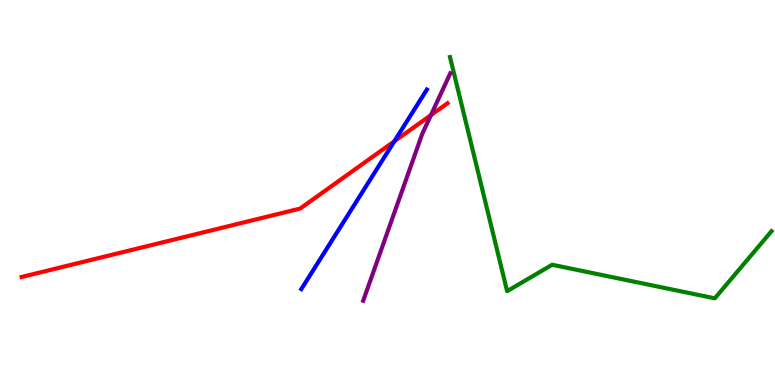[{'lines': ['blue', 'red'], 'intersections': [{'x': 5.09, 'y': 6.33}]}, {'lines': ['green', 'red'], 'intersections': []}, {'lines': ['purple', 'red'], 'intersections': [{'x': 5.56, 'y': 7.01}]}, {'lines': ['blue', 'green'], 'intersections': []}, {'lines': ['blue', 'purple'], 'intersections': []}, {'lines': ['green', 'purple'], 'intersections': []}]